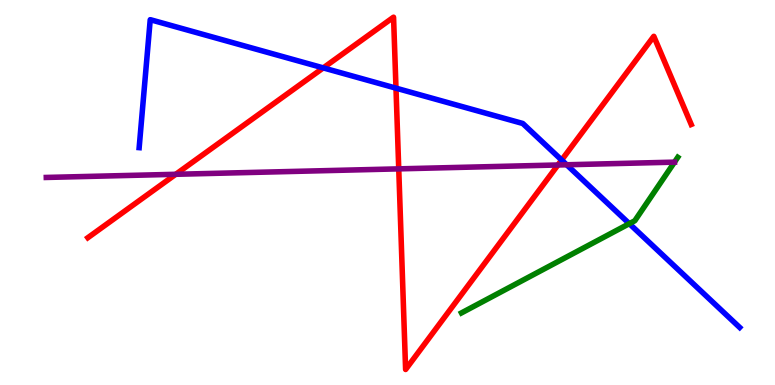[{'lines': ['blue', 'red'], 'intersections': [{'x': 4.17, 'y': 8.24}, {'x': 5.11, 'y': 7.71}, {'x': 7.25, 'y': 5.84}]}, {'lines': ['green', 'red'], 'intersections': []}, {'lines': ['purple', 'red'], 'intersections': [{'x': 2.27, 'y': 5.47}, {'x': 5.15, 'y': 5.61}, {'x': 7.2, 'y': 5.71}]}, {'lines': ['blue', 'green'], 'intersections': [{'x': 8.12, 'y': 4.19}]}, {'lines': ['blue', 'purple'], 'intersections': [{'x': 7.31, 'y': 5.72}]}, {'lines': ['green', 'purple'], 'intersections': [{'x': 8.7, 'y': 5.79}]}]